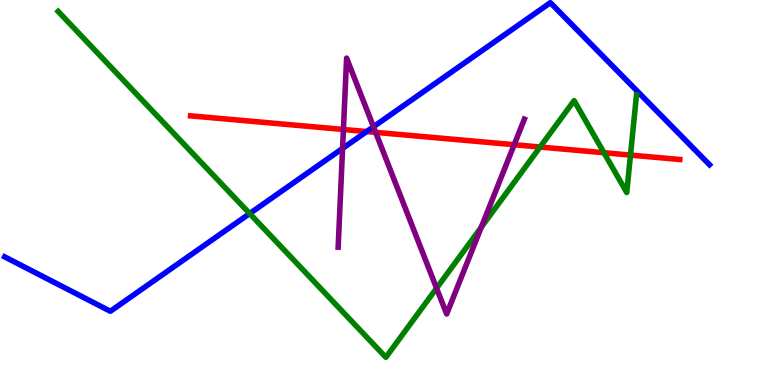[{'lines': ['blue', 'red'], 'intersections': [{'x': 4.73, 'y': 6.58}]}, {'lines': ['green', 'red'], 'intersections': [{'x': 6.97, 'y': 6.18}, {'x': 7.79, 'y': 6.03}, {'x': 8.14, 'y': 5.97}]}, {'lines': ['purple', 'red'], 'intersections': [{'x': 4.43, 'y': 6.64}, {'x': 4.85, 'y': 6.56}, {'x': 6.63, 'y': 6.24}]}, {'lines': ['blue', 'green'], 'intersections': [{'x': 3.22, 'y': 4.45}]}, {'lines': ['blue', 'purple'], 'intersections': [{'x': 4.42, 'y': 6.15}, {'x': 4.82, 'y': 6.71}]}, {'lines': ['green', 'purple'], 'intersections': [{'x': 5.63, 'y': 2.51}, {'x': 6.21, 'y': 4.1}]}]